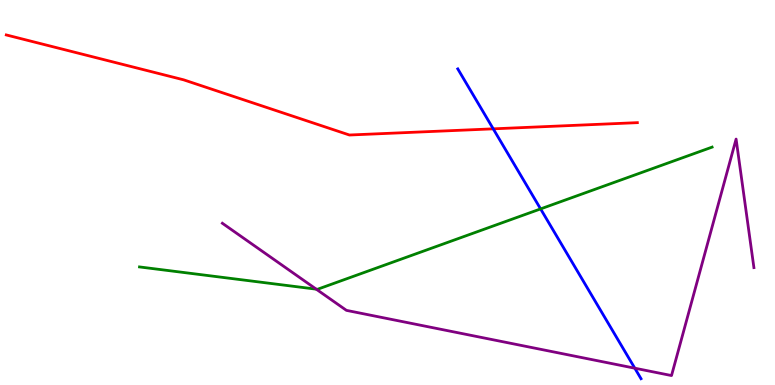[{'lines': ['blue', 'red'], 'intersections': [{'x': 6.36, 'y': 6.65}]}, {'lines': ['green', 'red'], 'intersections': []}, {'lines': ['purple', 'red'], 'intersections': []}, {'lines': ['blue', 'green'], 'intersections': [{'x': 6.98, 'y': 4.57}]}, {'lines': ['blue', 'purple'], 'intersections': [{'x': 8.19, 'y': 0.436}]}, {'lines': ['green', 'purple'], 'intersections': [{'x': 4.08, 'y': 2.49}]}]